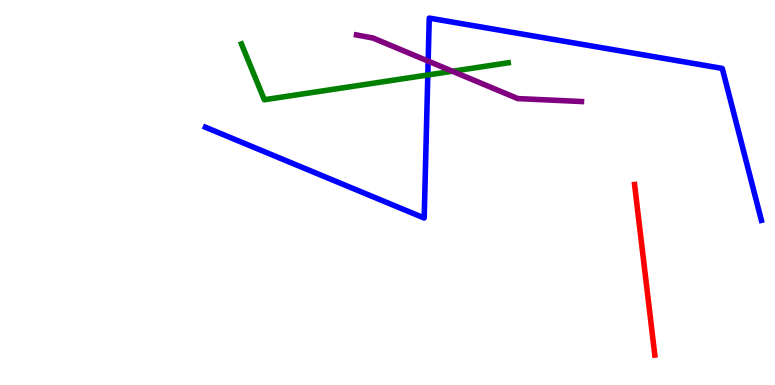[{'lines': ['blue', 'red'], 'intersections': []}, {'lines': ['green', 'red'], 'intersections': []}, {'lines': ['purple', 'red'], 'intersections': []}, {'lines': ['blue', 'green'], 'intersections': [{'x': 5.52, 'y': 8.05}]}, {'lines': ['blue', 'purple'], 'intersections': [{'x': 5.52, 'y': 8.41}]}, {'lines': ['green', 'purple'], 'intersections': [{'x': 5.84, 'y': 8.15}]}]